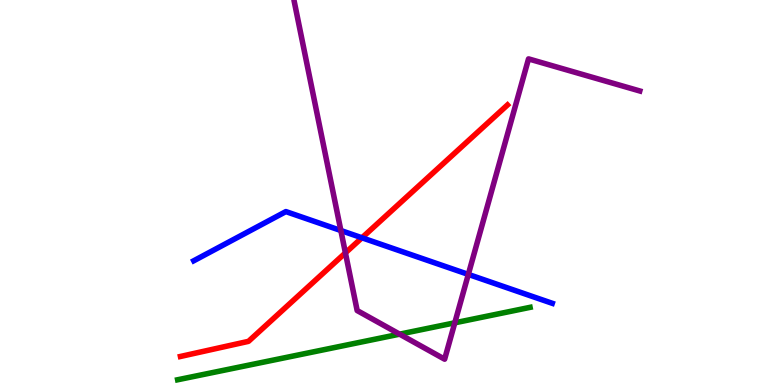[{'lines': ['blue', 'red'], 'intersections': [{'x': 4.67, 'y': 3.82}]}, {'lines': ['green', 'red'], 'intersections': []}, {'lines': ['purple', 'red'], 'intersections': [{'x': 4.46, 'y': 3.43}]}, {'lines': ['blue', 'green'], 'intersections': []}, {'lines': ['blue', 'purple'], 'intersections': [{'x': 4.4, 'y': 4.01}, {'x': 6.04, 'y': 2.87}]}, {'lines': ['green', 'purple'], 'intersections': [{'x': 5.16, 'y': 1.32}, {'x': 5.87, 'y': 1.62}]}]